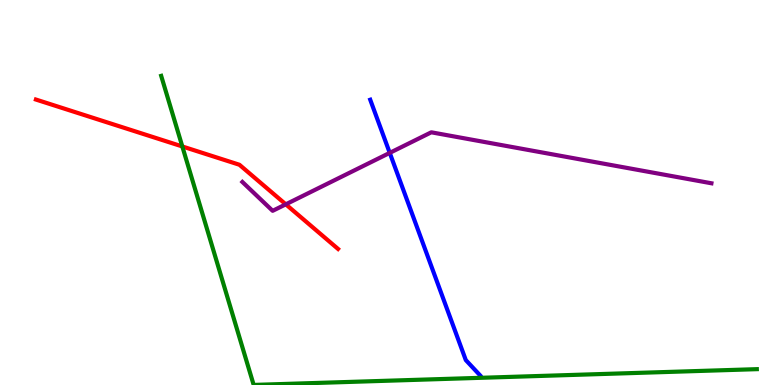[{'lines': ['blue', 'red'], 'intersections': []}, {'lines': ['green', 'red'], 'intersections': [{'x': 2.35, 'y': 6.2}]}, {'lines': ['purple', 'red'], 'intersections': [{'x': 3.69, 'y': 4.69}]}, {'lines': ['blue', 'green'], 'intersections': []}, {'lines': ['blue', 'purple'], 'intersections': [{'x': 5.03, 'y': 6.03}]}, {'lines': ['green', 'purple'], 'intersections': []}]